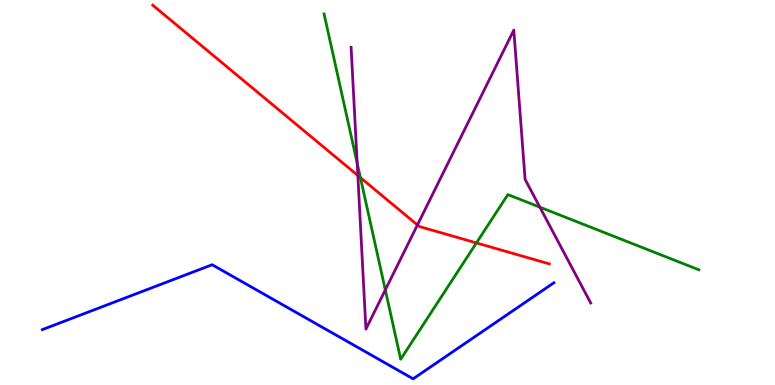[{'lines': ['blue', 'red'], 'intersections': []}, {'lines': ['green', 'red'], 'intersections': [{'x': 4.65, 'y': 5.39}, {'x': 6.15, 'y': 3.69}]}, {'lines': ['purple', 'red'], 'intersections': [{'x': 4.62, 'y': 5.44}, {'x': 5.39, 'y': 4.16}]}, {'lines': ['blue', 'green'], 'intersections': []}, {'lines': ['blue', 'purple'], 'intersections': []}, {'lines': ['green', 'purple'], 'intersections': [{'x': 4.61, 'y': 5.76}, {'x': 4.97, 'y': 2.47}, {'x': 6.97, 'y': 4.62}]}]